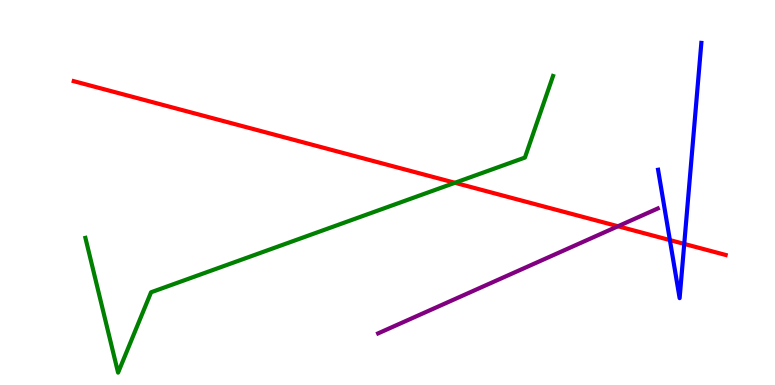[{'lines': ['blue', 'red'], 'intersections': [{'x': 8.64, 'y': 3.76}, {'x': 8.83, 'y': 3.66}]}, {'lines': ['green', 'red'], 'intersections': [{'x': 5.87, 'y': 5.25}]}, {'lines': ['purple', 'red'], 'intersections': [{'x': 7.97, 'y': 4.12}]}, {'lines': ['blue', 'green'], 'intersections': []}, {'lines': ['blue', 'purple'], 'intersections': []}, {'lines': ['green', 'purple'], 'intersections': []}]